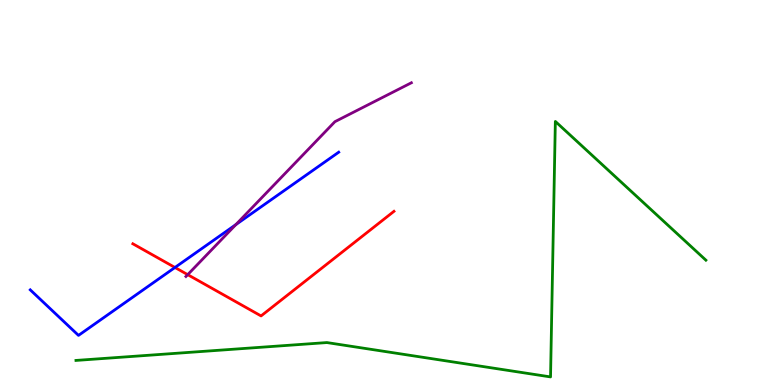[{'lines': ['blue', 'red'], 'intersections': [{'x': 2.26, 'y': 3.05}]}, {'lines': ['green', 'red'], 'intersections': []}, {'lines': ['purple', 'red'], 'intersections': [{'x': 2.42, 'y': 2.87}]}, {'lines': ['blue', 'green'], 'intersections': []}, {'lines': ['blue', 'purple'], 'intersections': [{'x': 3.04, 'y': 4.17}]}, {'lines': ['green', 'purple'], 'intersections': []}]